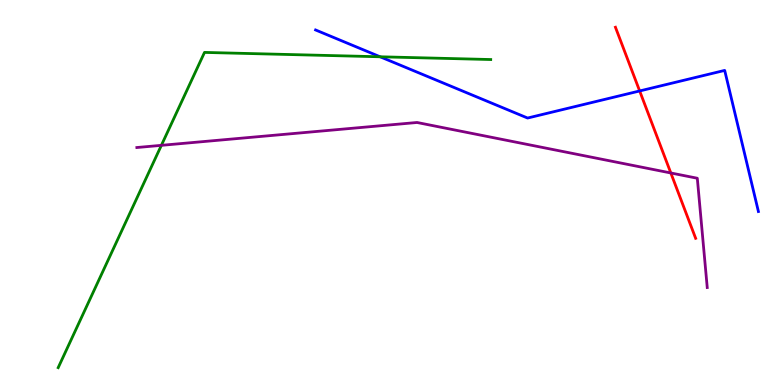[{'lines': ['blue', 'red'], 'intersections': [{'x': 8.25, 'y': 7.64}]}, {'lines': ['green', 'red'], 'intersections': []}, {'lines': ['purple', 'red'], 'intersections': [{'x': 8.66, 'y': 5.51}]}, {'lines': ['blue', 'green'], 'intersections': [{'x': 4.9, 'y': 8.53}]}, {'lines': ['blue', 'purple'], 'intersections': []}, {'lines': ['green', 'purple'], 'intersections': [{'x': 2.08, 'y': 6.23}]}]